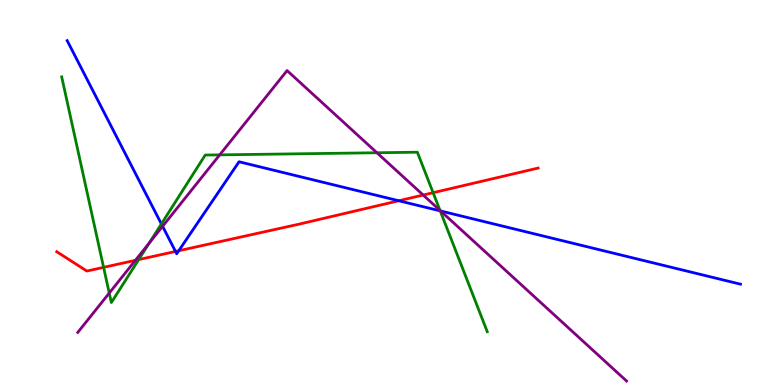[{'lines': ['blue', 'red'], 'intersections': [{'x': 2.26, 'y': 3.47}, {'x': 2.31, 'y': 3.49}, {'x': 5.15, 'y': 4.79}]}, {'lines': ['green', 'red'], 'intersections': [{'x': 1.34, 'y': 3.06}, {'x': 1.79, 'y': 3.26}, {'x': 5.59, 'y': 4.99}]}, {'lines': ['purple', 'red'], 'intersections': [{'x': 1.75, 'y': 3.24}, {'x': 5.46, 'y': 4.93}]}, {'lines': ['blue', 'green'], 'intersections': [{'x': 2.08, 'y': 4.18}, {'x': 5.68, 'y': 4.52}]}, {'lines': ['blue', 'purple'], 'intersections': [{'x': 2.1, 'y': 4.12}, {'x': 5.69, 'y': 4.52}]}, {'lines': ['green', 'purple'], 'intersections': [{'x': 1.41, 'y': 2.39}, {'x': 1.93, 'y': 3.69}, {'x': 2.83, 'y': 5.98}, {'x': 4.86, 'y': 6.03}, {'x': 5.68, 'y': 4.53}]}]